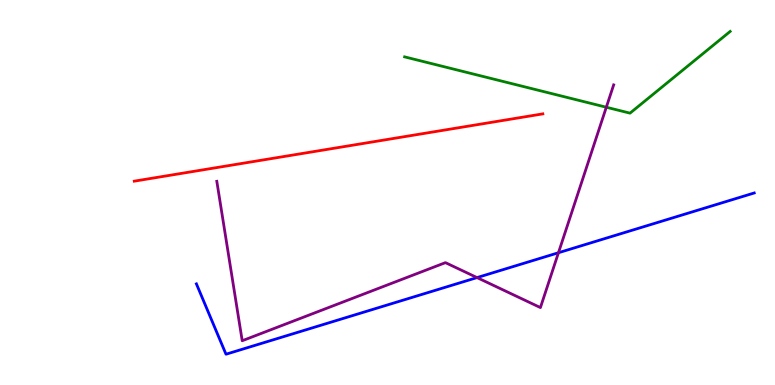[{'lines': ['blue', 'red'], 'intersections': []}, {'lines': ['green', 'red'], 'intersections': []}, {'lines': ['purple', 'red'], 'intersections': []}, {'lines': ['blue', 'green'], 'intersections': []}, {'lines': ['blue', 'purple'], 'intersections': [{'x': 6.16, 'y': 2.79}, {'x': 7.21, 'y': 3.44}]}, {'lines': ['green', 'purple'], 'intersections': [{'x': 7.82, 'y': 7.21}]}]